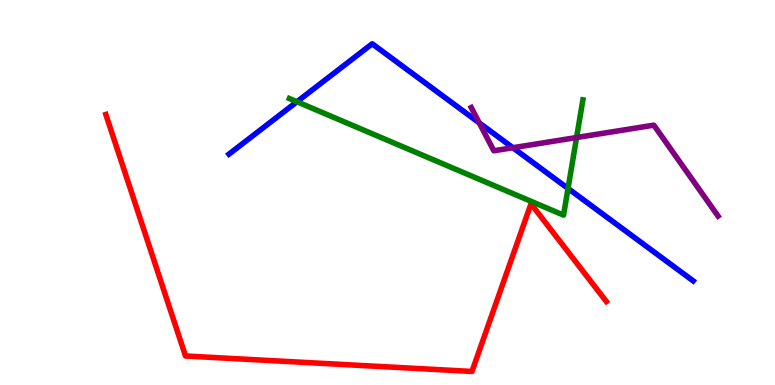[{'lines': ['blue', 'red'], 'intersections': []}, {'lines': ['green', 'red'], 'intersections': []}, {'lines': ['purple', 'red'], 'intersections': []}, {'lines': ['blue', 'green'], 'intersections': [{'x': 3.83, 'y': 7.36}, {'x': 7.33, 'y': 5.11}]}, {'lines': ['blue', 'purple'], 'intersections': [{'x': 6.18, 'y': 6.81}, {'x': 6.62, 'y': 6.16}]}, {'lines': ['green', 'purple'], 'intersections': [{'x': 7.44, 'y': 6.43}]}]